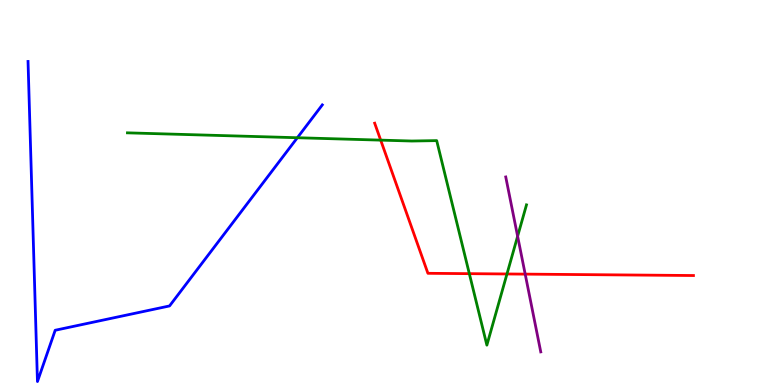[{'lines': ['blue', 'red'], 'intersections': []}, {'lines': ['green', 'red'], 'intersections': [{'x': 4.91, 'y': 6.36}, {'x': 6.06, 'y': 2.89}, {'x': 6.54, 'y': 2.88}]}, {'lines': ['purple', 'red'], 'intersections': [{'x': 6.78, 'y': 2.88}]}, {'lines': ['blue', 'green'], 'intersections': [{'x': 3.84, 'y': 6.42}]}, {'lines': ['blue', 'purple'], 'intersections': []}, {'lines': ['green', 'purple'], 'intersections': [{'x': 6.68, 'y': 3.86}]}]